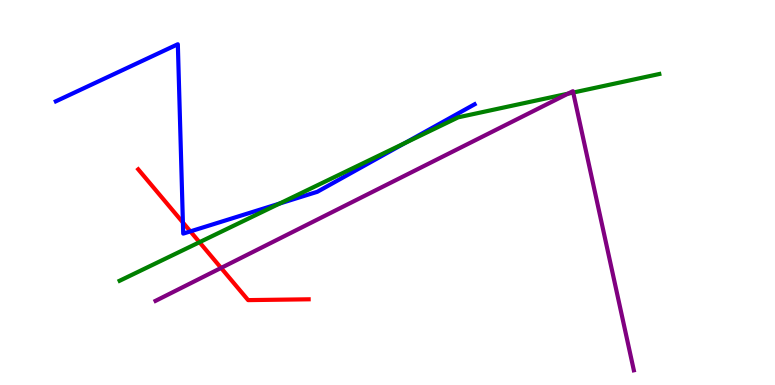[{'lines': ['blue', 'red'], 'intersections': [{'x': 2.36, 'y': 4.22}, {'x': 2.46, 'y': 3.99}]}, {'lines': ['green', 'red'], 'intersections': [{'x': 2.57, 'y': 3.71}]}, {'lines': ['purple', 'red'], 'intersections': [{'x': 2.85, 'y': 3.04}]}, {'lines': ['blue', 'green'], 'intersections': [{'x': 3.61, 'y': 4.71}, {'x': 5.22, 'y': 6.28}]}, {'lines': ['blue', 'purple'], 'intersections': []}, {'lines': ['green', 'purple'], 'intersections': [{'x': 7.33, 'y': 7.57}, {'x': 7.4, 'y': 7.6}]}]